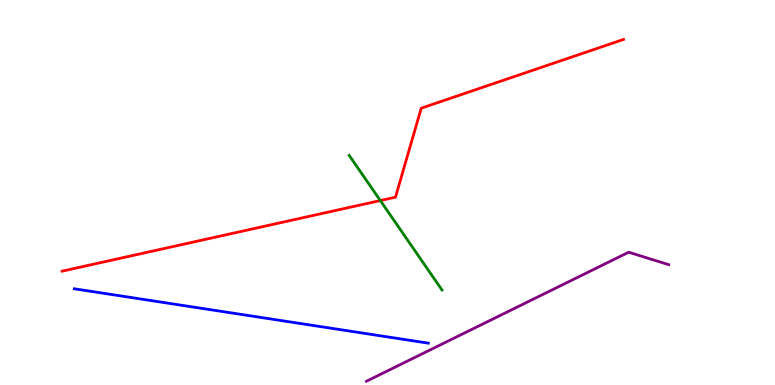[{'lines': ['blue', 'red'], 'intersections': []}, {'lines': ['green', 'red'], 'intersections': [{'x': 4.91, 'y': 4.79}]}, {'lines': ['purple', 'red'], 'intersections': []}, {'lines': ['blue', 'green'], 'intersections': []}, {'lines': ['blue', 'purple'], 'intersections': []}, {'lines': ['green', 'purple'], 'intersections': []}]